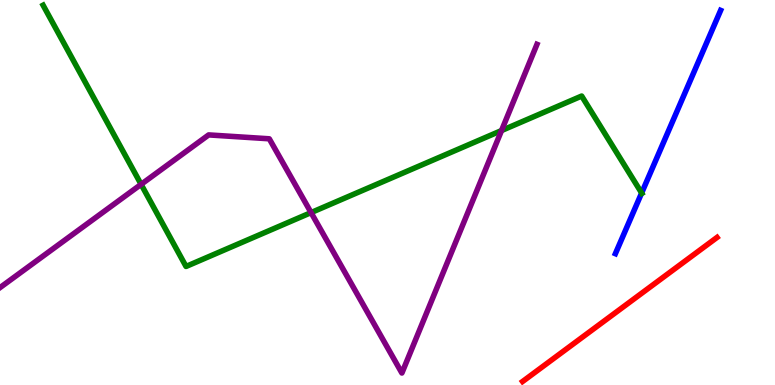[{'lines': ['blue', 'red'], 'intersections': []}, {'lines': ['green', 'red'], 'intersections': []}, {'lines': ['purple', 'red'], 'intersections': []}, {'lines': ['blue', 'green'], 'intersections': [{'x': 8.28, 'y': 4.99}]}, {'lines': ['blue', 'purple'], 'intersections': []}, {'lines': ['green', 'purple'], 'intersections': [{'x': 1.82, 'y': 5.21}, {'x': 4.01, 'y': 4.48}, {'x': 6.47, 'y': 6.61}]}]